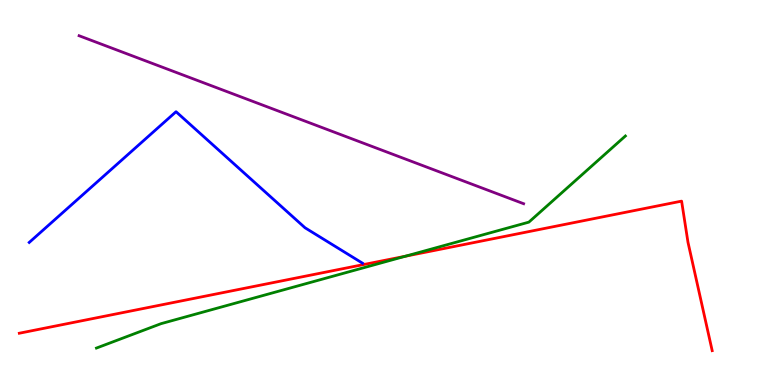[{'lines': ['blue', 'red'], 'intersections': []}, {'lines': ['green', 'red'], 'intersections': [{'x': 5.23, 'y': 3.34}]}, {'lines': ['purple', 'red'], 'intersections': []}, {'lines': ['blue', 'green'], 'intersections': []}, {'lines': ['blue', 'purple'], 'intersections': []}, {'lines': ['green', 'purple'], 'intersections': []}]